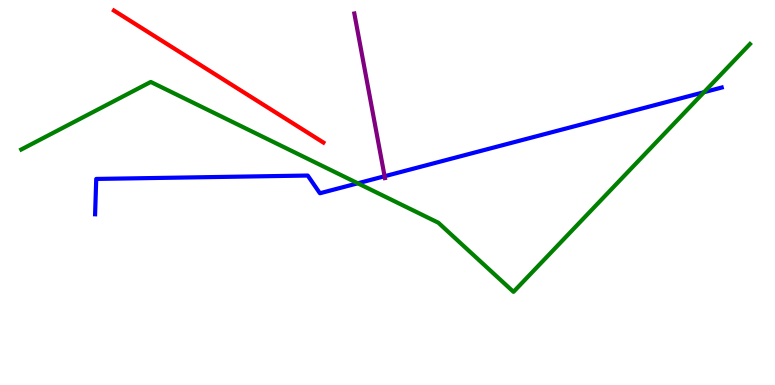[{'lines': ['blue', 'red'], 'intersections': []}, {'lines': ['green', 'red'], 'intersections': []}, {'lines': ['purple', 'red'], 'intersections': []}, {'lines': ['blue', 'green'], 'intersections': [{'x': 4.62, 'y': 5.24}, {'x': 9.08, 'y': 7.61}]}, {'lines': ['blue', 'purple'], 'intersections': [{'x': 4.96, 'y': 5.42}]}, {'lines': ['green', 'purple'], 'intersections': []}]